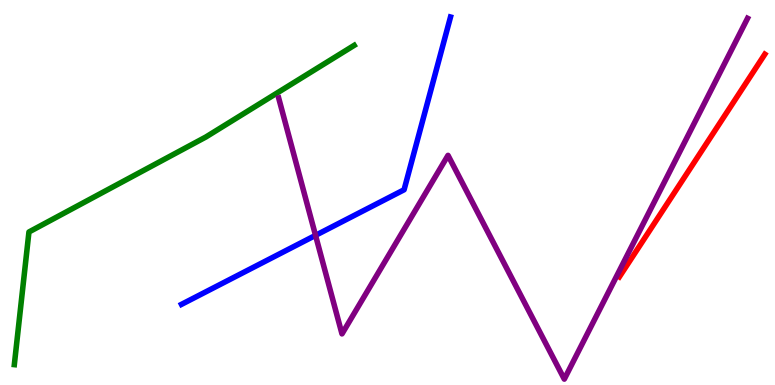[{'lines': ['blue', 'red'], 'intersections': []}, {'lines': ['green', 'red'], 'intersections': []}, {'lines': ['purple', 'red'], 'intersections': []}, {'lines': ['blue', 'green'], 'intersections': []}, {'lines': ['blue', 'purple'], 'intersections': [{'x': 4.07, 'y': 3.89}]}, {'lines': ['green', 'purple'], 'intersections': []}]